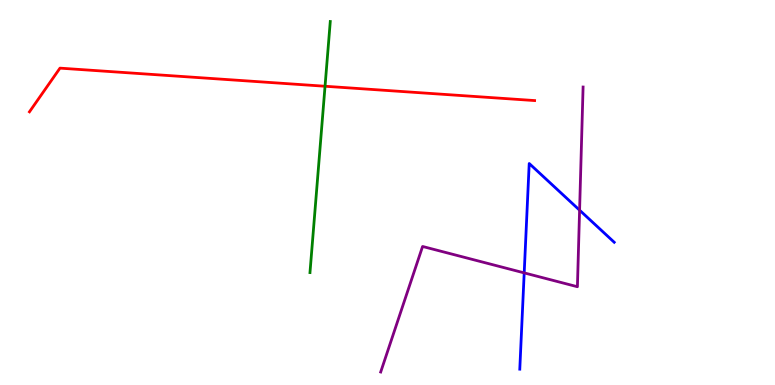[{'lines': ['blue', 'red'], 'intersections': []}, {'lines': ['green', 'red'], 'intersections': [{'x': 4.19, 'y': 7.76}]}, {'lines': ['purple', 'red'], 'intersections': []}, {'lines': ['blue', 'green'], 'intersections': []}, {'lines': ['blue', 'purple'], 'intersections': [{'x': 6.76, 'y': 2.91}, {'x': 7.48, 'y': 4.54}]}, {'lines': ['green', 'purple'], 'intersections': []}]